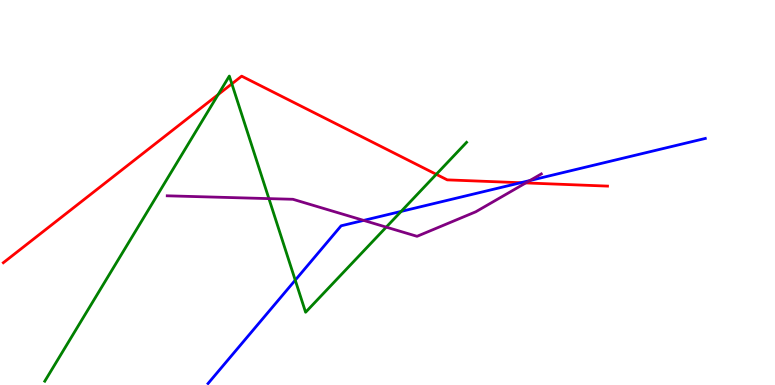[{'lines': ['blue', 'red'], 'intersections': [{'x': 6.72, 'y': 5.25}]}, {'lines': ['green', 'red'], 'intersections': [{'x': 2.81, 'y': 7.54}, {'x': 2.99, 'y': 7.82}, {'x': 5.63, 'y': 5.47}]}, {'lines': ['purple', 'red'], 'intersections': [{'x': 6.78, 'y': 5.25}]}, {'lines': ['blue', 'green'], 'intersections': [{'x': 3.81, 'y': 2.72}, {'x': 5.18, 'y': 4.51}]}, {'lines': ['blue', 'purple'], 'intersections': [{'x': 4.69, 'y': 4.28}, {'x': 6.84, 'y': 5.31}]}, {'lines': ['green', 'purple'], 'intersections': [{'x': 3.47, 'y': 4.84}, {'x': 4.98, 'y': 4.1}]}]